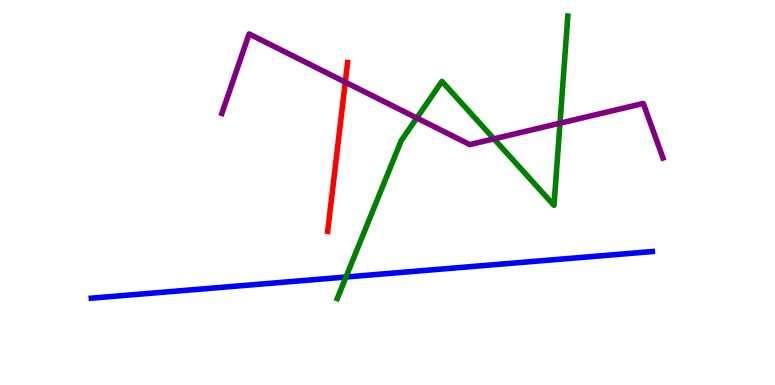[{'lines': ['blue', 'red'], 'intersections': []}, {'lines': ['green', 'red'], 'intersections': []}, {'lines': ['purple', 'red'], 'intersections': [{'x': 4.46, 'y': 7.87}]}, {'lines': ['blue', 'green'], 'intersections': [{'x': 4.46, 'y': 2.81}]}, {'lines': ['blue', 'purple'], 'intersections': []}, {'lines': ['green', 'purple'], 'intersections': [{'x': 5.38, 'y': 6.94}, {'x': 6.37, 'y': 6.39}, {'x': 7.23, 'y': 6.8}]}]